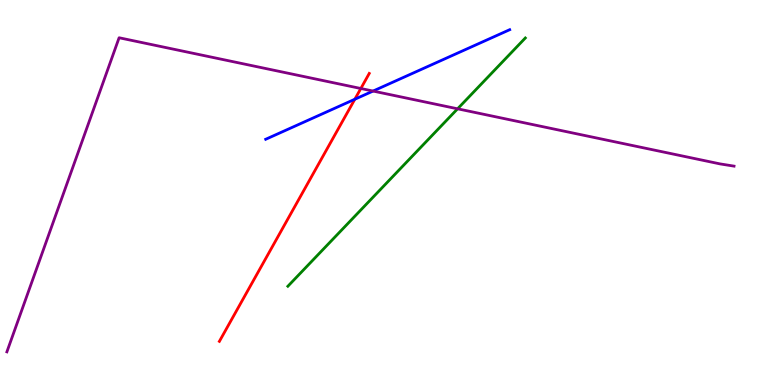[{'lines': ['blue', 'red'], 'intersections': [{'x': 4.58, 'y': 7.42}]}, {'lines': ['green', 'red'], 'intersections': []}, {'lines': ['purple', 'red'], 'intersections': [{'x': 4.66, 'y': 7.7}]}, {'lines': ['blue', 'green'], 'intersections': []}, {'lines': ['blue', 'purple'], 'intersections': [{'x': 4.81, 'y': 7.63}]}, {'lines': ['green', 'purple'], 'intersections': [{'x': 5.9, 'y': 7.17}]}]